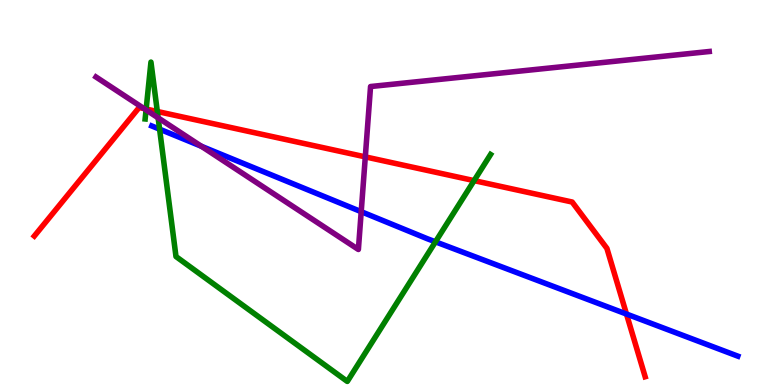[{'lines': ['blue', 'red'], 'intersections': [{'x': 8.08, 'y': 1.84}]}, {'lines': ['green', 'red'], 'intersections': [{'x': 1.89, 'y': 7.17}, {'x': 2.03, 'y': 7.1}, {'x': 6.12, 'y': 5.31}]}, {'lines': ['purple', 'red'], 'intersections': [{'x': 1.86, 'y': 7.18}, {'x': 4.71, 'y': 5.93}]}, {'lines': ['blue', 'green'], 'intersections': [{'x': 2.06, 'y': 6.64}, {'x': 5.62, 'y': 3.72}]}, {'lines': ['blue', 'purple'], 'intersections': [{'x': 2.6, 'y': 6.2}, {'x': 4.66, 'y': 4.5}]}, {'lines': ['green', 'purple'], 'intersections': [{'x': 1.88, 'y': 7.15}, {'x': 2.04, 'y': 6.94}]}]